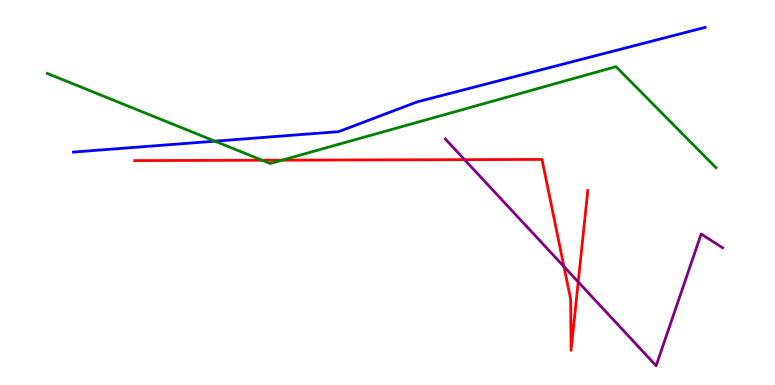[{'lines': ['blue', 'red'], 'intersections': []}, {'lines': ['green', 'red'], 'intersections': [{'x': 3.38, 'y': 5.84}, {'x': 3.64, 'y': 5.84}]}, {'lines': ['purple', 'red'], 'intersections': [{'x': 5.99, 'y': 5.85}, {'x': 7.28, 'y': 3.08}, {'x': 7.46, 'y': 2.68}]}, {'lines': ['blue', 'green'], 'intersections': [{'x': 2.77, 'y': 6.33}]}, {'lines': ['blue', 'purple'], 'intersections': []}, {'lines': ['green', 'purple'], 'intersections': []}]